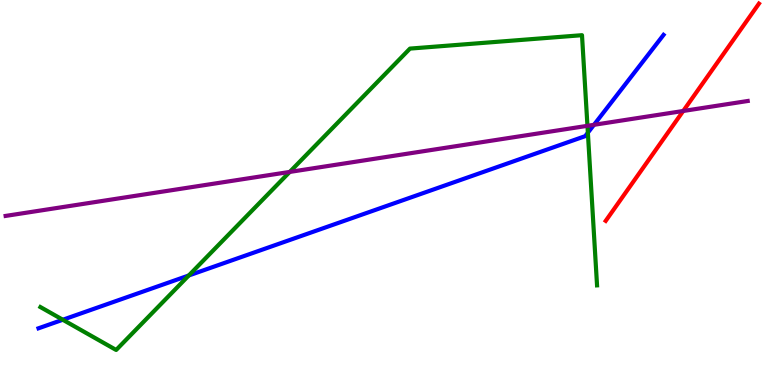[{'lines': ['blue', 'red'], 'intersections': []}, {'lines': ['green', 'red'], 'intersections': []}, {'lines': ['purple', 'red'], 'intersections': [{'x': 8.82, 'y': 7.12}]}, {'lines': ['blue', 'green'], 'intersections': [{'x': 0.811, 'y': 1.69}, {'x': 2.44, 'y': 2.84}, {'x': 7.59, 'y': 6.55}]}, {'lines': ['blue', 'purple'], 'intersections': [{'x': 7.66, 'y': 6.76}]}, {'lines': ['green', 'purple'], 'intersections': [{'x': 3.74, 'y': 5.53}, {'x': 7.58, 'y': 6.73}]}]